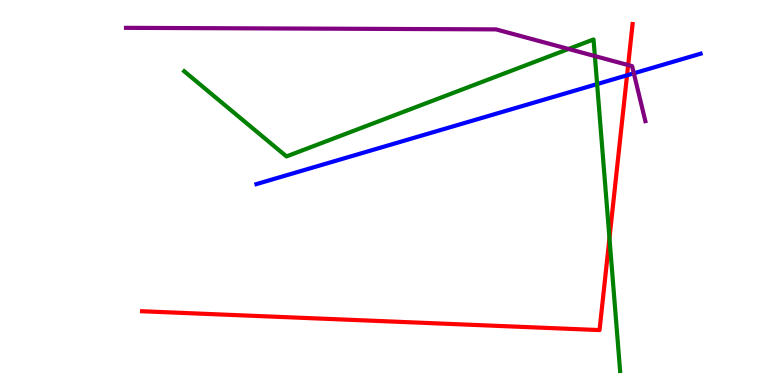[{'lines': ['blue', 'red'], 'intersections': [{'x': 8.09, 'y': 8.04}]}, {'lines': ['green', 'red'], 'intersections': [{'x': 7.86, 'y': 3.81}]}, {'lines': ['purple', 'red'], 'intersections': [{'x': 8.11, 'y': 8.31}]}, {'lines': ['blue', 'green'], 'intersections': [{'x': 7.7, 'y': 7.82}]}, {'lines': ['blue', 'purple'], 'intersections': [{'x': 8.18, 'y': 8.1}]}, {'lines': ['green', 'purple'], 'intersections': [{'x': 7.34, 'y': 8.73}, {'x': 7.68, 'y': 8.54}]}]